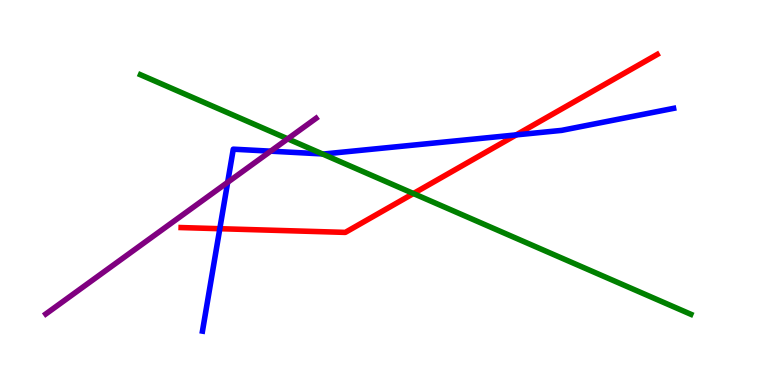[{'lines': ['blue', 'red'], 'intersections': [{'x': 2.84, 'y': 4.06}, {'x': 6.66, 'y': 6.5}]}, {'lines': ['green', 'red'], 'intersections': [{'x': 5.33, 'y': 4.97}]}, {'lines': ['purple', 'red'], 'intersections': []}, {'lines': ['blue', 'green'], 'intersections': [{'x': 4.16, 'y': 6.0}]}, {'lines': ['blue', 'purple'], 'intersections': [{'x': 2.94, 'y': 5.26}, {'x': 3.49, 'y': 6.07}]}, {'lines': ['green', 'purple'], 'intersections': [{'x': 3.71, 'y': 6.39}]}]